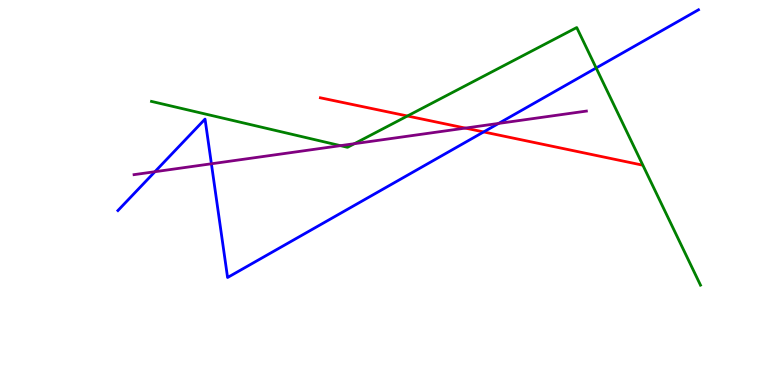[{'lines': ['blue', 'red'], 'intersections': [{'x': 6.24, 'y': 6.57}]}, {'lines': ['green', 'red'], 'intersections': [{'x': 5.26, 'y': 6.99}]}, {'lines': ['purple', 'red'], 'intersections': [{'x': 6.0, 'y': 6.67}]}, {'lines': ['blue', 'green'], 'intersections': [{'x': 7.69, 'y': 8.23}]}, {'lines': ['blue', 'purple'], 'intersections': [{'x': 2.0, 'y': 5.54}, {'x': 2.73, 'y': 5.75}, {'x': 6.43, 'y': 6.79}]}, {'lines': ['green', 'purple'], 'intersections': [{'x': 4.39, 'y': 6.22}, {'x': 4.57, 'y': 6.27}]}]